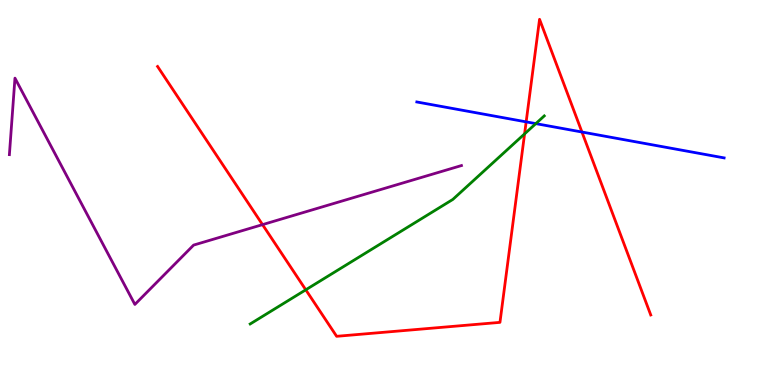[{'lines': ['blue', 'red'], 'intersections': [{'x': 6.79, 'y': 6.83}, {'x': 7.51, 'y': 6.57}]}, {'lines': ['green', 'red'], 'intersections': [{'x': 3.95, 'y': 2.47}, {'x': 6.77, 'y': 6.52}]}, {'lines': ['purple', 'red'], 'intersections': [{'x': 3.39, 'y': 4.17}]}, {'lines': ['blue', 'green'], 'intersections': [{'x': 6.91, 'y': 6.79}]}, {'lines': ['blue', 'purple'], 'intersections': []}, {'lines': ['green', 'purple'], 'intersections': []}]